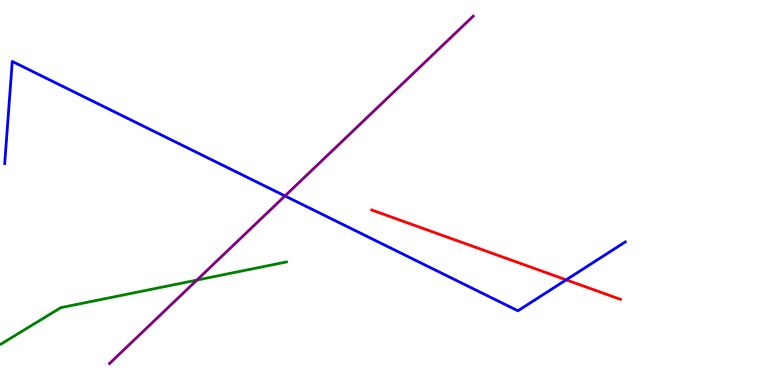[{'lines': ['blue', 'red'], 'intersections': [{'x': 7.31, 'y': 2.73}]}, {'lines': ['green', 'red'], 'intersections': []}, {'lines': ['purple', 'red'], 'intersections': []}, {'lines': ['blue', 'green'], 'intersections': []}, {'lines': ['blue', 'purple'], 'intersections': [{'x': 3.68, 'y': 4.91}]}, {'lines': ['green', 'purple'], 'intersections': [{'x': 2.54, 'y': 2.72}]}]